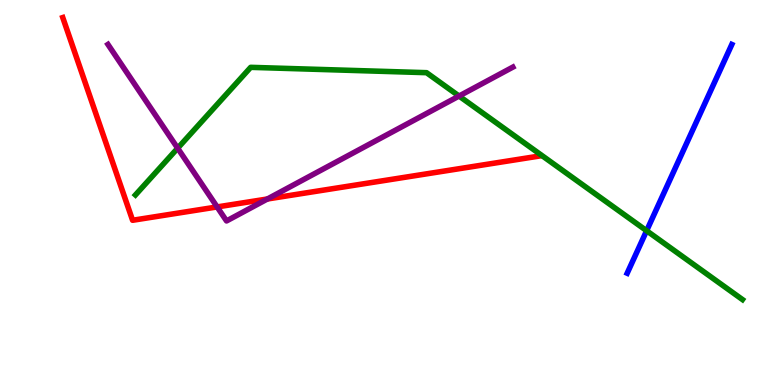[{'lines': ['blue', 'red'], 'intersections': []}, {'lines': ['green', 'red'], 'intersections': []}, {'lines': ['purple', 'red'], 'intersections': [{'x': 2.8, 'y': 4.63}, {'x': 3.45, 'y': 4.83}]}, {'lines': ['blue', 'green'], 'intersections': [{'x': 8.34, 'y': 4.01}]}, {'lines': ['blue', 'purple'], 'intersections': []}, {'lines': ['green', 'purple'], 'intersections': [{'x': 2.29, 'y': 6.15}, {'x': 5.92, 'y': 7.51}]}]